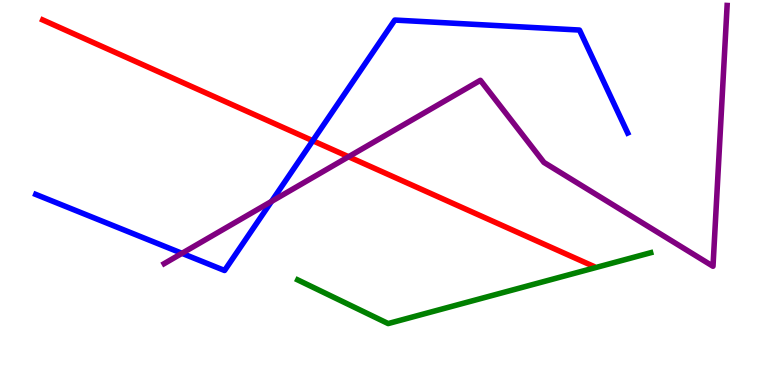[{'lines': ['blue', 'red'], 'intersections': [{'x': 4.04, 'y': 6.34}]}, {'lines': ['green', 'red'], 'intersections': []}, {'lines': ['purple', 'red'], 'intersections': [{'x': 4.5, 'y': 5.93}]}, {'lines': ['blue', 'green'], 'intersections': []}, {'lines': ['blue', 'purple'], 'intersections': [{'x': 2.35, 'y': 3.42}, {'x': 3.5, 'y': 4.77}]}, {'lines': ['green', 'purple'], 'intersections': []}]